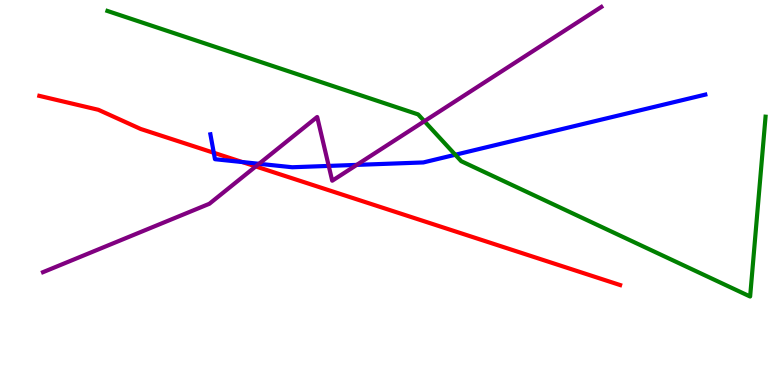[{'lines': ['blue', 'red'], 'intersections': [{'x': 2.76, 'y': 6.03}, {'x': 3.13, 'y': 5.79}]}, {'lines': ['green', 'red'], 'intersections': []}, {'lines': ['purple', 'red'], 'intersections': [{'x': 3.3, 'y': 5.68}]}, {'lines': ['blue', 'green'], 'intersections': [{'x': 5.87, 'y': 5.98}]}, {'lines': ['blue', 'purple'], 'intersections': [{'x': 3.34, 'y': 5.75}, {'x': 4.24, 'y': 5.69}, {'x': 4.6, 'y': 5.72}]}, {'lines': ['green', 'purple'], 'intersections': [{'x': 5.48, 'y': 6.85}]}]